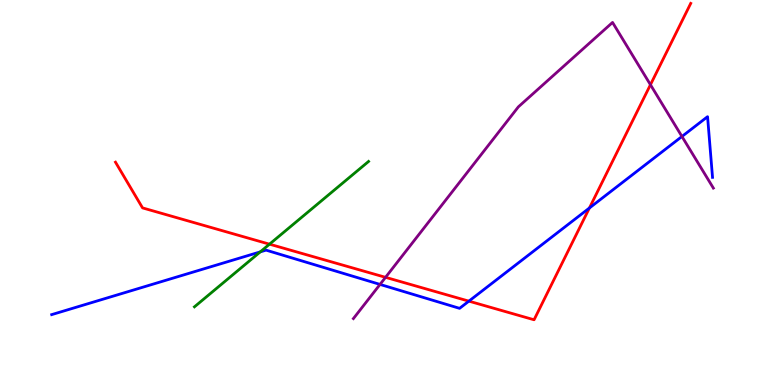[{'lines': ['blue', 'red'], 'intersections': [{'x': 6.05, 'y': 2.18}, {'x': 7.61, 'y': 4.6}]}, {'lines': ['green', 'red'], 'intersections': [{'x': 3.48, 'y': 3.66}]}, {'lines': ['purple', 'red'], 'intersections': [{'x': 4.97, 'y': 2.8}, {'x': 8.39, 'y': 7.8}]}, {'lines': ['blue', 'green'], 'intersections': [{'x': 3.36, 'y': 3.46}]}, {'lines': ['blue', 'purple'], 'intersections': [{'x': 4.9, 'y': 2.61}, {'x': 8.8, 'y': 6.46}]}, {'lines': ['green', 'purple'], 'intersections': []}]